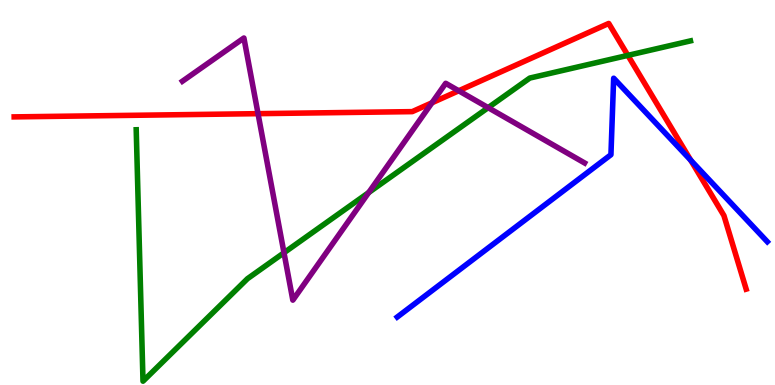[{'lines': ['blue', 'red'], 'intersections': [{'x': 8.91, 'y': 5.84}]}, {'lines': ['green', 'red'], 'intersections': [{'x': 8.1, 'y': 8.56}]}, {'lines': ['purple', 'red'], 'intersections': [{'x': 3.33, 'y': 7.05}, {'x': 5.57, 'y': 7.33}, {'x': 5.92, 'y': 7.64}]}, {'lines': ['blue', 'green'], 'intersections': []}, {'lines': ['blue', 'purple'], 'intersections': []}, {'lines': ['green', 'purple'], 'intersections': [{'x': 3.66, 'y': 3.43}, {'x': 4.76, 'y': 5.0}, {'x': 6.3, 'y': 7.2}]}]